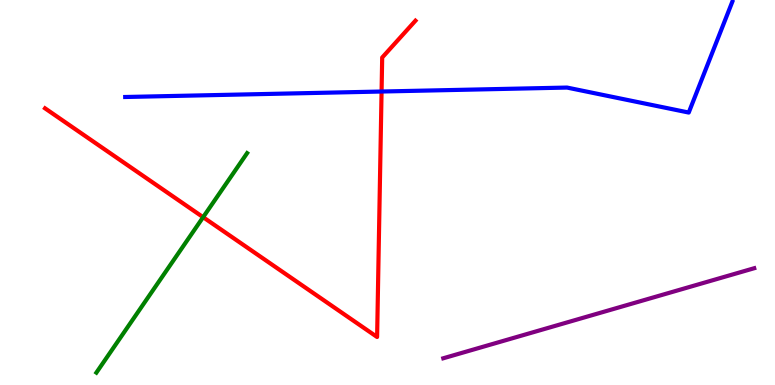[{'lines': ['blue', 'red'], 'intersections': [{'x': 4.92, 'y': 7.62}]}, {'lines': ['green', 'red'], 'intersections': [{'x': 2.62, 'y': 4.36}]}, {'lines': ['purple', 'red'], 'intersections': []}, {'lines': ['blue', 'green'], 'intersections': []}, {'lines': ['blue', 'purple'], 'intersections': []}, {'lines': ['green', 'purple'], 'intersections': []}]